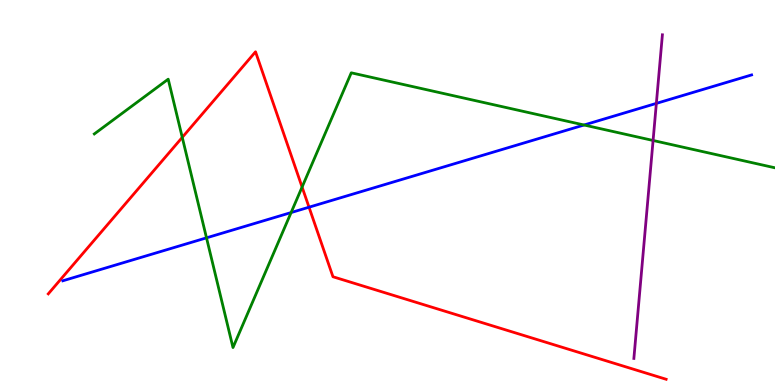[{'lines': ['blue', 'red'], 'intersections': [{'x': 3.99, 'y': 4.62}]}, {'lines': ['green', 'red'], 'intersections': [{'x': 2.35, 'y': 6.43}, {'x': 3.9, 'y': 5.14}]}, {'lines': ['purple', 'red'], 'intersections': []}, {'lines': ['blue', 'green'], 'intersections': [{'x': 2.66, 'y': 3.82}, {'x': 3.76, 'y': 4.48}, {'x': 7.54, 'y': 6.75}]}, {'lines': ['blue', 'purple'], 'intersections': [{'x': 8.47, 'y': 7.31}]}, {'lines': ['green', 'purple'], 'intersections': [{'x': 8.43, 'y': 6.35}]}]